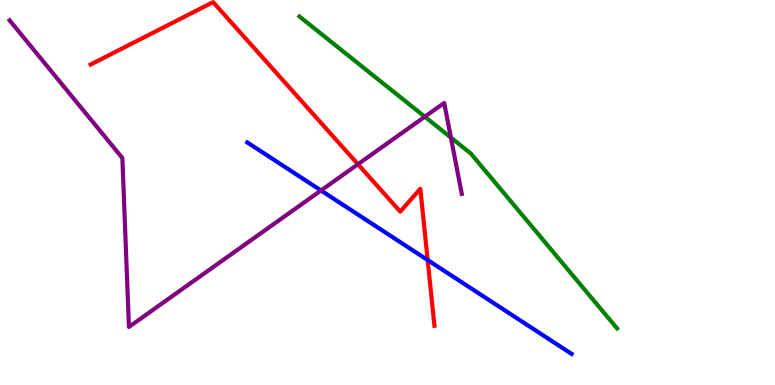[{'lines': ['blue', 'red'], 'intersections': [{'x': 5.52, 'y': 3.25}]}, {'lines': ['green', 'red'], 'intersections': []}, {'lines': ['purple', 'red'], 'intersections': [{'x': 4.62, 'y': 5.73}]}, {'lines': ['blue', 'green'], 'intersections': []}, {'lines': ['blue', 'purple'], 'intersections': [{'x': 4.14, 'y': 5.05}]}, {'lines': ['green', 'purple'], 'intersections': [{'x': 5.48, 'y': 6.97}, {'x': 5.82, 'y': 6.43}]}]